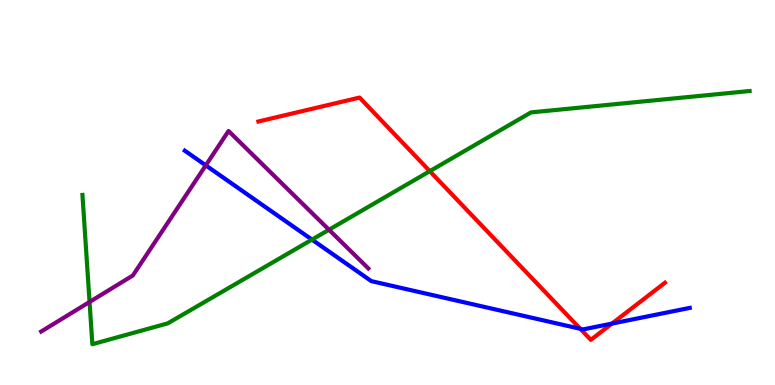[{'lines': ['blue', 'red'], 'intersections': [{'x': 7.49, 'y': 1.46}, {'x': 7.9, 'y': 1.59}]}, {'lines': ['green', 'red'], 'intersections': [{'x': 5.55, 'y': 5.55}]}, {'lines': ['purple', 'red'], 'intersections': []}, {'lines': ['blue', 'green'], 'intersections': [{'x': 4.03, 'y': 3.78}]}, {'lines': ['blue', 'purple'], 'intersections': [{'x': 2.66, 'y': 5.71}]}, {'lines': ['green', 'purple'], 'intersections': [{'x': 1.16, 'y': 2.16}, {'x': 4.24, 'y': 4.03}]}]